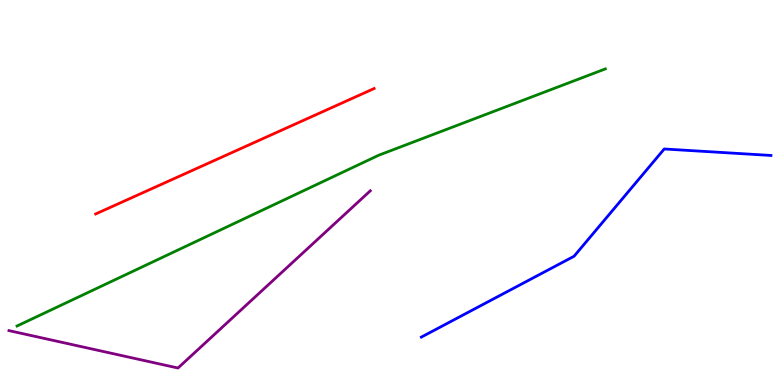[{'lines': ['blue', 'red'], 'intersections': []}, {'lines': ['green', 'red'], 'intersections': []}, {'lines': ['purple', 'red'], 'intersections': []}, {'lines': ['blue', 'green'], 'intersections': []}, {'lines': ['blue', 'purple'], 'intersections': []}, {'lines': ['green', 'purple'], 'intersections': []}]